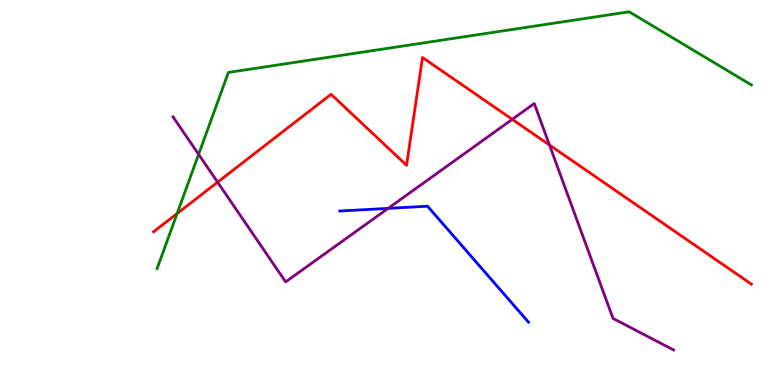[{'lines': ['blue', 'red'], 'intersections': []}, {'lines': ['green', 'red'], 'intersections': [{'x': 2.29, 'y': 4.45}]}, {'lines': ['purple', 'red'], 'intersections': [{'x': 2.81, 'y': 5.27}, {'x': 6.61, 'y': 6.9}, {'x': 7.09, 'y': 6.23}]}, {'lines': ['blue', 'green'], 'intersections': []}, {'lines': ['blue', 'purple'], 'intersections': [{'x': 5.01, 'y': 4.59}]}, {'lines': ['green', 'purple'], 'intersections': [{'x': 2.56, 'y': 5.99}]}]